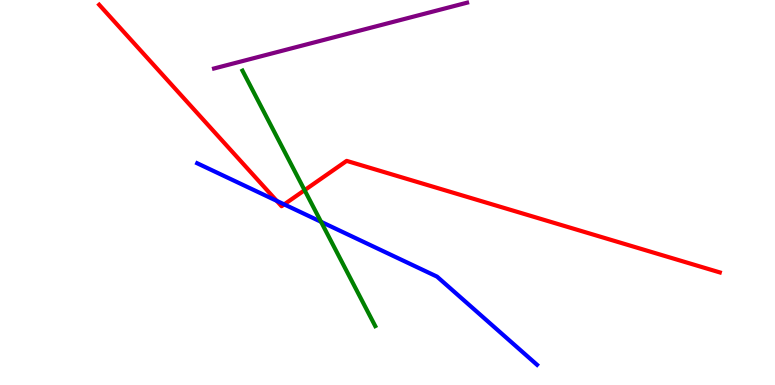[{'lines': ['blue', 'red'], 'intersections': [{'x': 3.57, 'y': 4.78}, {'x': 3.67, 'y': 4.69}]}, {'lines': ['green', 'red'], 'intersections': [{'x': 3.93, 'y': 5.06}]}, {'lines': ['purple', 'red'], 'intersections': []}, {'lines': ['blue', 'green'], 'intersections': [{'x': 4.14, 'y': 4.24}]}, {'lines': ['blue', 'purple'], 'intersections': []}, {'lines': ['green', 'purple'], 'intersections': []}]